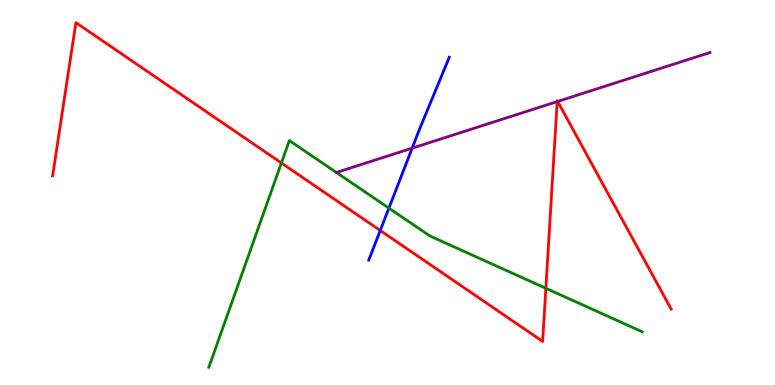[{'lines': ['blue', 'red'], 'intersections': [{'x': 4.91, 'y': 4.01}]}, {'lines': ['green', 'red'], 'intersections': [{'x': 3.63, 'y': 5.77}, {'x': 7.04, 'y': 2.51}]}, {'lines': ['purple', 'red'], 'intersections': [{'x': 7.19, 'y': 7.36}, {'x': 7.2, 'y': 7.37}]}, {'lines': ['blue', 'green'], 'intersections': [{'x': 5.02, 'y': 4.59}]}, {'lines': ['blue', 'purple'], 'intersections': [{'x': 5.32, 'y': 6.15}]}, {'lines': ['green', 'purple'], 'intersections': []}]